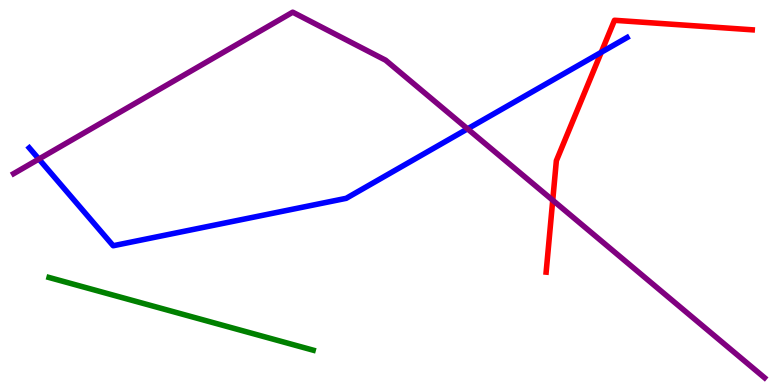[{'lines': ['blue', 'red'], 'intersections': [{'x': 7.76, 'y': 8.64}]}, {'lines': ['green', 'red'], 'intersections': []}, {'lines': ['purple', 'red'], 'intersections': [{'x': 7.13, 'y': 4.8}]}, {'lines': ['blue', 'green'], 'intersections': []}, {'lines': ['blue', 'purple'], 'intersections': [{'x': 0.502, 'y': 5.87}, {'x': 6.03, 'y': 6.65}]}, {'lines': ['green', 'purple'], 'intersections': []}]